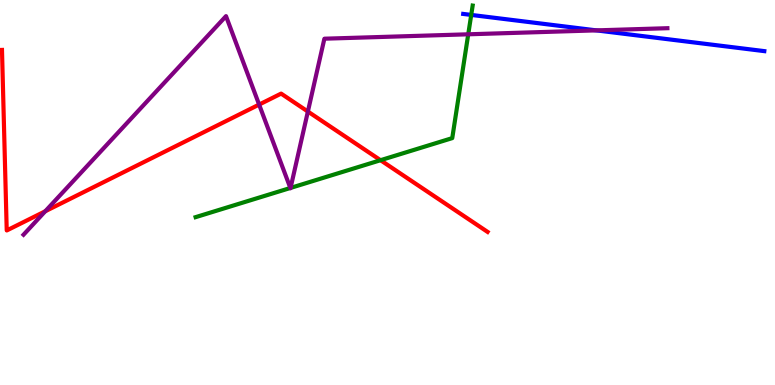[{'lines': ['blue', 'red'], 'intersections': []}, {'lines': ['green', 'red'], 'intersections': [{'x': 4.91, 'y': 5.84}]}, {'lines': ['purple', 'red'], 'intersections': [{'x': 0.584, 'y': 4.51}, {'x': 3.34, 'y': 7.28}, {'x': 3.97, 'y': 7.1}]}, {'lines': ['blue', 'green'], 'intersections': [{'x': 6.08, 'y': 9.61}]}, {'lines': ['blue', 'purple'], 'intersections': [{'x': 7.7, 'y': 9.21}]}, {'lines': ['green', 'purple'], 'intersections': [{'x': 3.75, 'y': 5.12}, {'x': 3.75, 'y': 5.12}, {'x': 6.04, 'y': 9.11}]}]